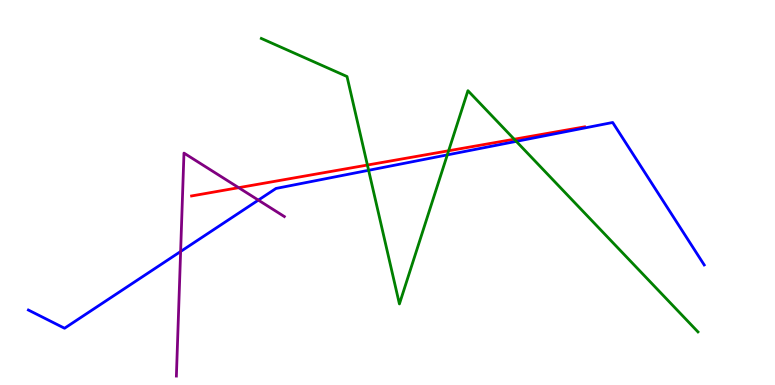[{'lines': ['blue', 'red'], 'intersections': []}, {'lines': ['green', 'red'], 'intersections': [{'x': 4.74, 'y': 5.71}, {'x': 5.79, 'y': 6.08}, {'x': 6.64, 'y': 6.38}]}, {'lines': ['purple', 'red'], 'intersections': [{'x': 3.08, 'y': 5.13}]}, {'lines': ['blue', 'green'], 'intersections': [{'x': 4.76, 'y': 5.58}, {'x': 5.77, 'y': 5.98}, {'x': 6.66, 'y': 6.33}]}, {'lines': ['blue', 'purple'], 'intersections': [{'x': 2.33, 'y': 3.47}, {'x': 3.33, 'y': 4.8}]}, {'lines': ['green', 'purple'], 'intersections': []}]